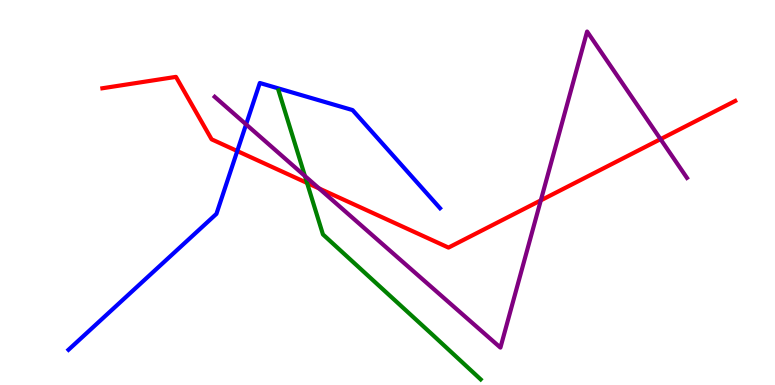[{'lines': ['blue', 'red'], 'intersections': [{'x': 3.06, 'y': 6.08}]}, {'lines': ['green', 'red'], 'intersections': [{'x': 3.96, 'y': 5.25}]}, {'lines': ['purple', 'red'], 'intersections': [{'x': 4.12, 'y': 5.11}, {'x': 6.98, 'y': 4.8}, {'x': 8.52, 'y': 6.39}]}, {'lines': ['blue', 'green'], 'intersections': []}, {'lines': ['blue', 'purple'], 'intersections': [{'x': 3.18, 'y': 6.77}]}, {'lines': ['green', 'purple'], 'intersections': [{'x': 3.93, 'y': 5.43}]}]